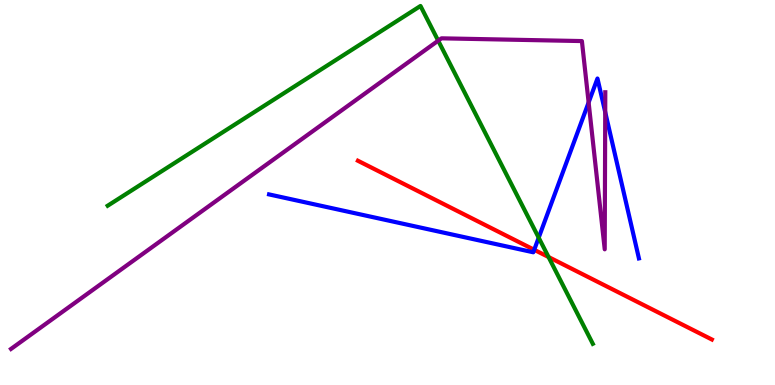[{'lines': ['blue', 'red'], 'intersections': [{'x': 6.89, 'y': 3.51}]}, {'lines': ['green', 'red'], 'intersections': [{'x': 7.08, 'y': 3.32}]}, {'lines': ['purple', 'red'], 'intersections': []}, {'lines': ['blue', 'green'], 'intersections': [{'x': 6.95, 'y': 3.83}]}, {'lines': ['blue', 'purple'], 'intersections': [{'x': 7.6, 'y': 7.34}, {'x': 7.81, 'y': 7.09}]}, {'lines': ['green', 'purple'], 'intersections': [{'x': 5.65, 'y': 8.94}]}]